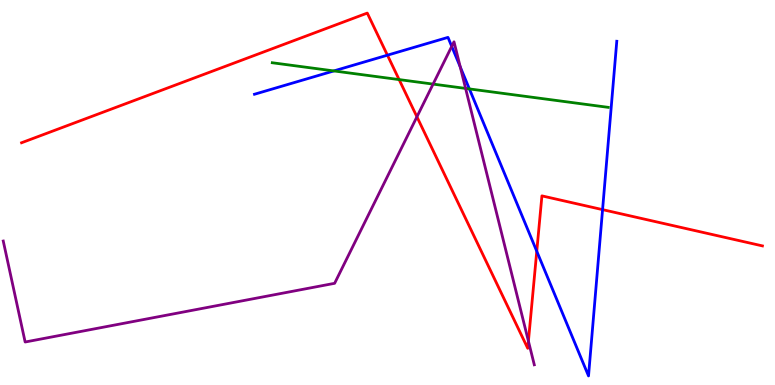[{'lines': ['blue', 'red'], 'intersections': [{'x': 5.0, 'y': 8.57}, {'x': 6.93, 'y': 3.47}, {'x': 7.78, 'y': 4.55}]}, {'lines': ['green', 'red'], 'intersections': [{'x': 5.15, 'y': 7.93}]}, {'lines': ['purple', 'red'], 'intersections': [{'x': 5.38, 'y': 6.97}, {'x': 6.82, 'y': 1.14}]}, {'lines': ['blue', 'green'], 'intersections': [{'x': 4.31, 'y': 8.16}, {'x': 6.06, 'y': 7.69}]}, {'lines': ['blue', 'purple'], 'intersections': [{'x': 5.83, 'y': 8.79}, {'x': 5.94, 'y': 8.26}]}, {'lines': ['green', 'purple'], 'intersections': [{'x': 5.59, 'y': 7.82}, {'x': 6.01, 'y': 7.7}]}]